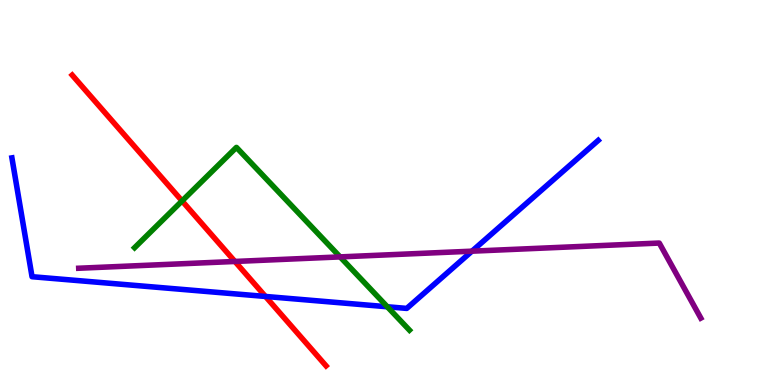[{'lines': ['blue', 'red'], 'intersections': [{'x': 3.43, 'y': 2.3}]}, {'lines': ['green', 'red'], 'intersections': [{'x': 2.35, 'y': 4.78}]}, {'lines': ['purple', 'red'], 'intersections': [{'x': 3.03, 'y': 3.21}]}, {'lines': ['blue', 'green'], 'intersections': [{'x': 5.0, 'y': 2.03}]}, {'lines': ['blue', 'purple'], 'intersections': [{'x': 6.09, 'y': 3.48}]}, {'lines': ['green', 'purple'], 'intersections': [{'x': 4.39, 'y': 3.33}]}]